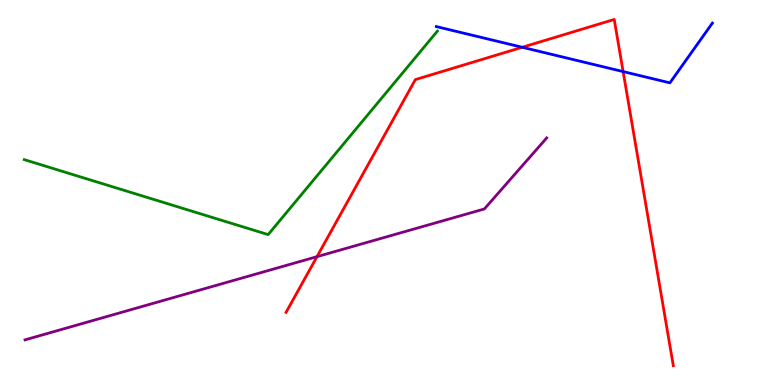[{'lines': ['blue', 'red'], 'intersections': [{'x': 6.74, 'y': 8.77}, {'x': 8.04, 'y': 8.14}]}, {'lines': ['green', 'red'], 'intersections': []}, {'lines': ['purple', 'red'], 'intersections': [{'x': 4.09, 'y': 3.33}]}, {'lines': ['blue', 'green'], 'intersections': []}, {'lines': ['blue', 'purple'], 'intersections': []}, {'lines': ['green', 'purple'], 'intersections': []}]